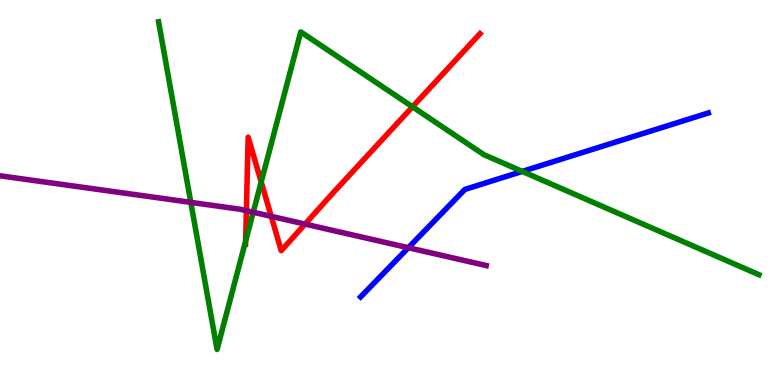[{'lines': ['blue', 'red'], 'intersections': []}, {'lines': ['green', 'red'], 'intersections': [{'x': 3.17, 'y': 3.74}, {'x': 3.37, 'y': 5.27}, {'x': 5.32, 'y': 7.23}]}, {'lines': ['purple', 'red'], 'intersections': [{'x': 3.18, 'y': 4.53}, {'x': 3.5, 'y': 4.38}, {'x': 3.94, 'y': 4.18}]}, {'lines': ['blue', 'green'], 'intersections': [{'x': 6.74, 'y': 5.55}]}, {'lines': ['blue', 'purple'], 'intersections': [{'x': 5.27, 'y': 3.57}]}, {'lines': ['green', 'purple'], 'intersections': [{'x': 2.46, 'y': 4.74}, {'x': 3.27, 'y': 4.49}]}]